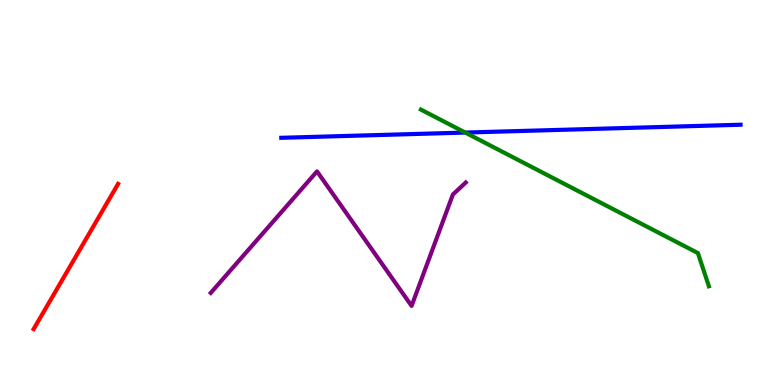[{'lines': ['blue', 'red'], 'intersections': []}, {'lines': ['green', 'red'], 'intersections': []}, {'lines': ['purple', 'red'], 'intersections': []}, {'lines': ['blue', 'green'], 'intersections': [{'x': 6.0, 'y': 6.56}]}, {'lines': ['blue', 'purple'], 'intersections': []}, {'lines': ['green', 'purple'], 'intersections': []}]